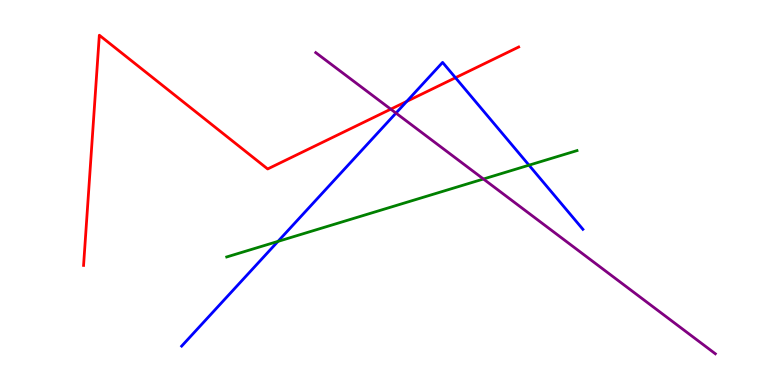[{'lines': ['blue', 'red'], 'intersections': [{'x': 5.25, 'y': 7.37}, {'x': 5.88, 'y': 7.98}]}, {'lines': ['green', 'red'], 'intersections': []}, {'lines': ['purple', 'red'], 'intersections': [{'x': 5.04, 'y': 7.16}]}, {'lines': ['blue', 'green'], 'intersections': [{'x': 3.59, 'y': 3.73}, {'x': 6.83, 'y': 5.71}]}, {'lines': ['blue', 'purple'], 'intersections': [{'x': 5.11, 'y': 7.06}]}, {'lines': ['green', 'purple'], 'intersections': [{'x': 6.24, 'y': 5.35}]}]